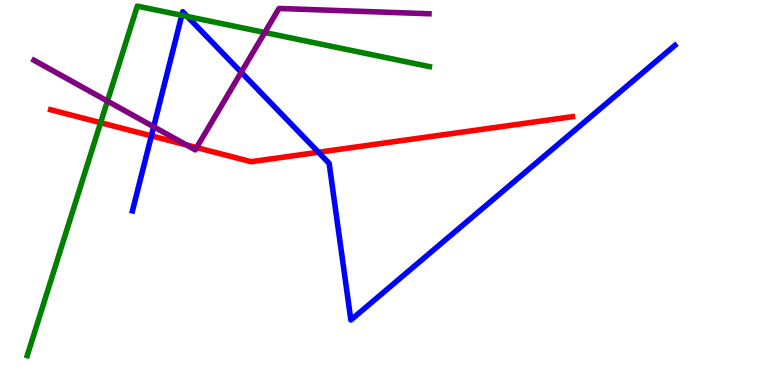[{'lines': ['blue', 'red'], 'intersections': [{'x': 1.95, 'y': 6.47}, {'x': 4.11, 'y': 6.05}]}, {'lines': ['green', 'red'], 'intersections': [{'x': 1.3, 'y': 6.81}]}, {'lines': ['purple', 'red'], 'intersections': [{'x': 2.4, 'y': 6.24}, {'x': 2.54, 'y': 6.17}]}, {'lines': ['blue', 'green'], 'intersections': [{'x': 2.35, 'y': 9.6}, {'x': 2.42, 'y': 9.57}]}, {'lines': ['blue', 'purple'], 'intersections': [{'x': 1.98, 'y': 6.71}, {'x': 3.11, 'y': 8.12}]}, {'lines': ['green', 'purple'], 'intersections': [{'x': 1.39, 'y': 7.37}, {'x': 3.42, 'y': 9.16}]}]